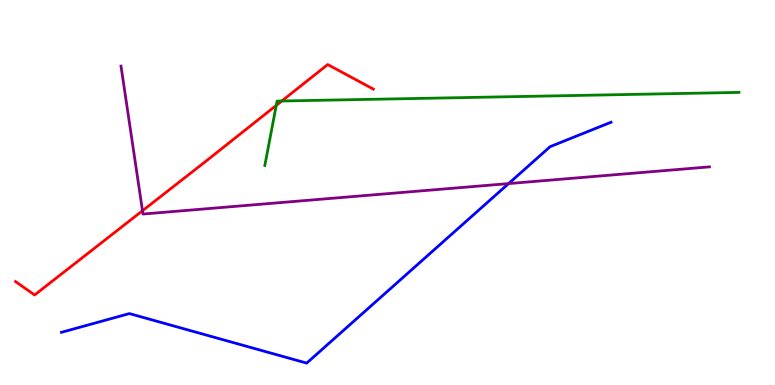[{'lines': ['blue', 'red'], 'intersections': []}, {'lines': ['green', 'red'], 'intersections': [{'x': 3.56, 'y': 7.26}, {'x': 3.64, 'y': 7.38}]}, {'lines': ['purple', 'red'], 'intersections': [{'x': 1.84, 'y': 4.53}]}, {'lines': ['blue', 'green'], 'intersections': []}, {'lines': ['blue', 'purple'], 'intersections': [{'x': 6.56, 'y': 5.23}]}, {'lines': ['green', 'purple'], 'intersections': []}]